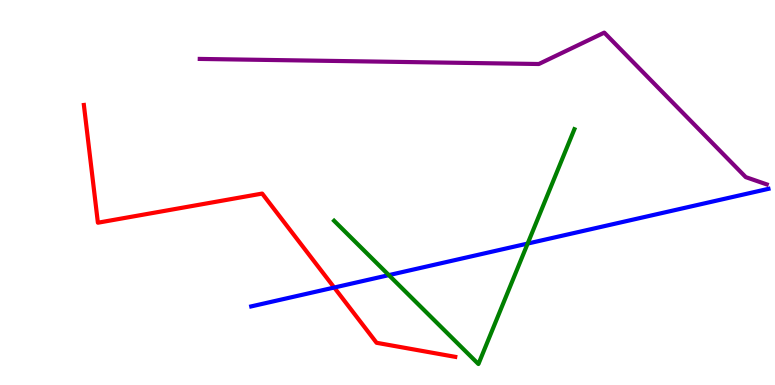[{'lines': ['blue', 'red'], 'intersections': [{'x': 4.31, 'y': 2.53}]}, {'lines': ['green', 'red'], 'intersections': []}, {'lines': ['purple', 'red'], 'intersections': []}, {'lines': ['blue', 'green'], 'intersections': [{'x': 5.02, 'y': 2.85}, {'x': 6.81, 'y': 3.67}]}, {'lines': ['blue', 'purple'], 'intersections': []}, {'lines': ['green', 'purple'], 'intersections': []}]